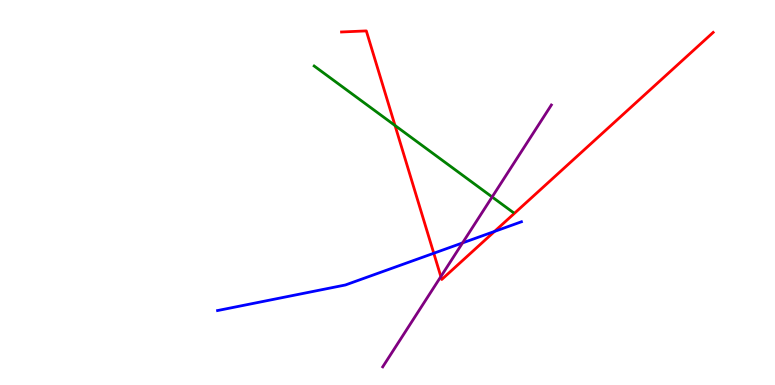[{'lines': ['blue', 'red'], 'intersections': [{'x': 5.6, 'y': 3.42}, {'x': 6.38, 'y': 3.99}]}, {'lines': ['green', 'red'], 'intersections': [{'x': 5.1, 'y': 6.74}]}, {'lines': ['purple', 'red'], 'intersections': [{'x': 5.69, 'y': 2.82}]}, {'lines': ['blue', 'green'], 'intersections': []}, {'lines': ['blue', 'purple'], 'intersections': [{'x': 5.97, 'y': 3.69}]}, {'lines': ['green', 'purple'], 'intersections': [{'x': 6.35, 'y': 4.88}]}]